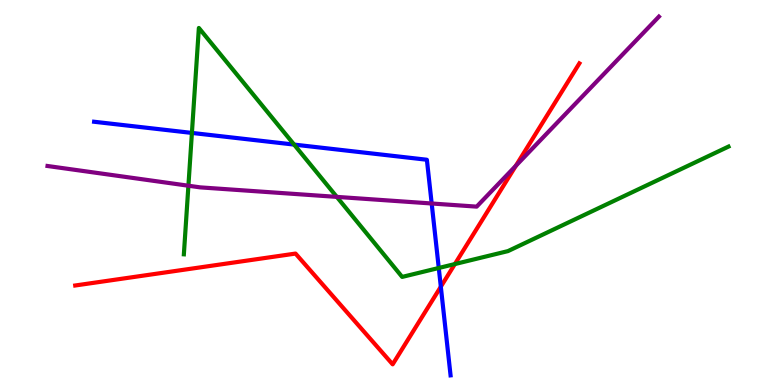[{'lines': ['blue', 'red'], 'intersections': [{'x': 5.69, 'y': 2.55}]}, {'lines': ['green', 'red'], 'intersections': [{'x': 5.87, 'y': 3.14}]}, {'lines': ['purple', 'red'], 'intersections': [{'x': 6.66, 'y': 5.69}]}, {'lines': ['blue', 'green'], 'intersections': [{'x': 2.48, 'y': 6.55}, {'x': 3.79, 'y': 6.24}, {'x': 5.66, 'y': 3.04}]}, {'lines': ['blue', 'purple'], 'intersections': [{'x': 5.57, 'y': 4.71}]}, {'lines': ['green', 'purple'], 'intersections': [{'x': 2.43, 'y': 5.18}, {'x': 4.35, 'y': 4.89}]}]